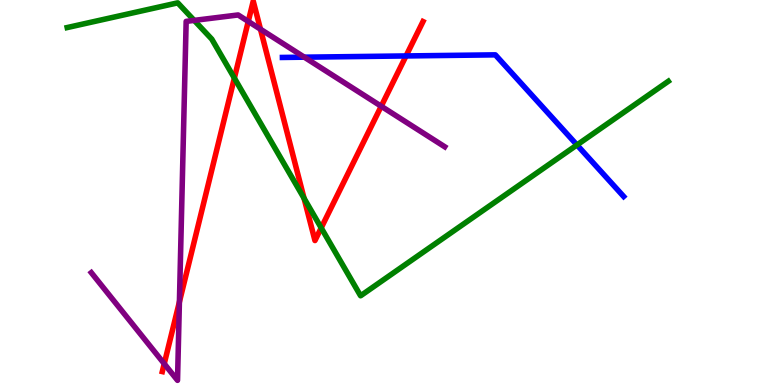[{'lines': ['blue', 'red'], 'intersections': [{'x': 5.24, 'y': 8.55}]}, {'lines': ['green', 'red'], 'intersections': [{'x': 3.02, 'y': 7.97}, {'x': 3.92, 'y': 4.85}, {'x': 4.14, 'y': 4.08}]}, {'lines': ['purple', 'red'], 'intersections': [{'x': 2.12, 'y': 0.552}, {'x': 2.31, 'y': 2.16}, {'x': 3.2, 'y': 9.44}, {'x': 3.36, 'y': 9.24}, {'x': 4.92, 'y': 7.24}]}, {'lines': ['blue', 'green'], 'intersections': [{'x': 7.44, 'y': 6.23}]}, {'lines': ['blue', 'purple'], 'intersections': [{'x': 3.93, 'y': 8.51}]}, {'lines': ['green', 'purple'], 'intersections': [{'x': 2.51, 'y': 9.47}]}]